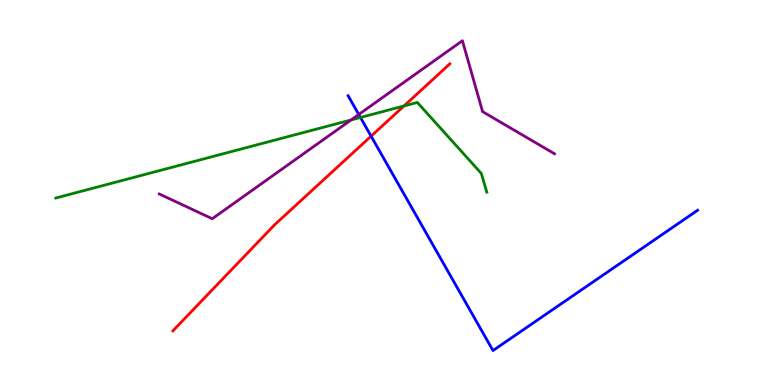[{'lines': ['blue', 'red'], 'intersections': [{'x': 4.79, 'y': 6.46}]}, {'lines': ['green', 'red'], 'intersections': [{'x': 5.21, 'y': 7.25}]}, {'lines': ['purple', 'red'], 'intersections': []}, {'lines': ['blue', 'green'], 'intersections': [{'x': 4.65, 'y': 6.95}]}, {'lines': ['blue', 'purple'], 'intersections': [{'x': 4.63, 'y': 7.03}]}, {'lines': ['green', 'purple'], 'intersections': [{'x': 4.53, 'y': 6.88}]}]